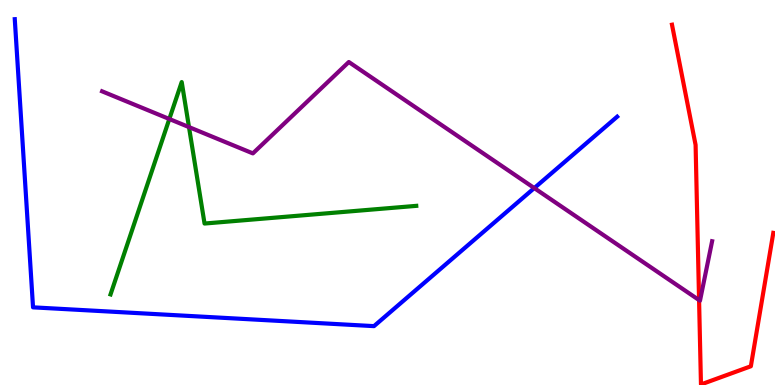[{'lines': ['blue', 'red'], 'intersections': []}, {'lines': ['green', 'red'], 'intersections': []}, {'lines': ['purple', 'red'], 'intersections': [{'x': 9.02, 'y': 2.21}]}, {'lines': ['blue', 'green'], 'intersections': []}, {'lines': ['blue', 'purple'], 'intersections': [{'x': 6.89, 'y': 5.11}]}, {'lines': ['green', 'purple'], 'intersections': [{'x': 2.18, 'y': 6.91}, {'x': 2.44, 'y': 6.7}]}]